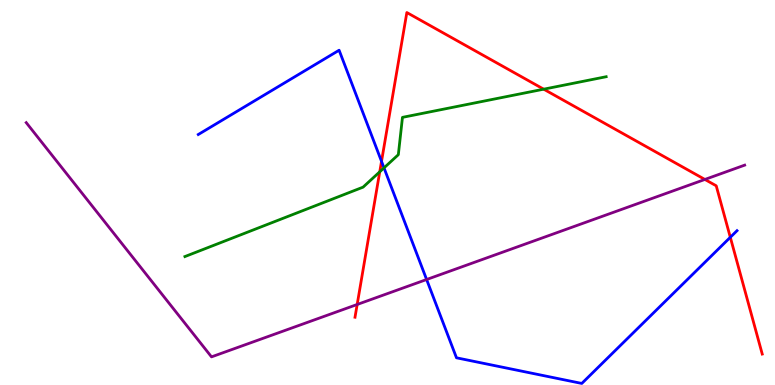[{'lines': ['blue', 'red'], 'intersections': [{'x': 4.92, 'y': 5.81}, {'x': 9.42, 'y': 3.84}]}, {'lines': ['green', 'red'], 'intersections': [{'x': 4.9, 'y': 5.54}, {'x': 7.02, 'y': 7.68}]}, {'lines': ['purple', 'red'], 'intersections': [{'x': 4.61, 'y': 2.09}, {'x': 9.1, 'y': 5.34}]}, {'lines': ['blue', 'green'], 'intersections': [{'x': 4.95, 'y': 5.64}]}, {'lines': ['blue', 'purple'], 'intersections': [{'x': 5.5, 'y': 2.74}]}, {'lines': ['green', 'purple'], 'intersections': []}]